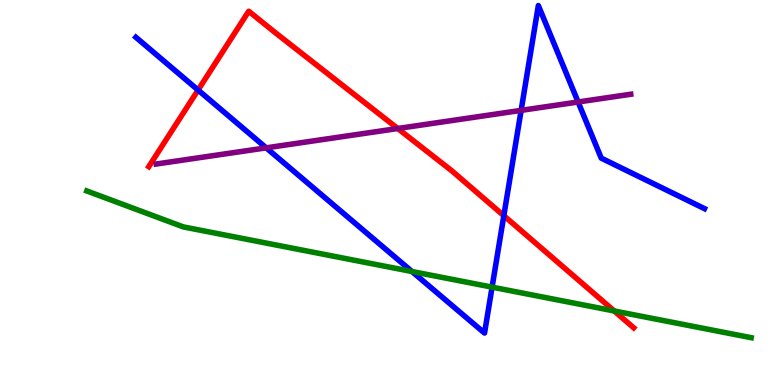[{'lines': ['blue', 'red'], 'intersections': [{'x': 2.56, 'y': 7.66}, {'x': 6.5, 'y': 4.4}]}, {'lines': ['green', 'red'], 'intersections': [{'x': 7.93, 'y': 1.92}]}, {'lines': ['purple', 'red'], 'intersections': [{'x': 5.13, 'y': 6.66}]}, {'lines': ['blue', 'green'], 'intersections': [{'x': 5.32, 'y': 2.95}, {'x': 6.35, 'y': 2.54}]}, {'lines': ['blue', 'purple'], 'intersections': [{'x': 3.44, 'y': 6.16}, {'x': 6.72, 'y': 7.13}, {'x': 7.46, 'y': 7.35}]}, {'lines': ['green', 'purple'], 'intersections': []}]